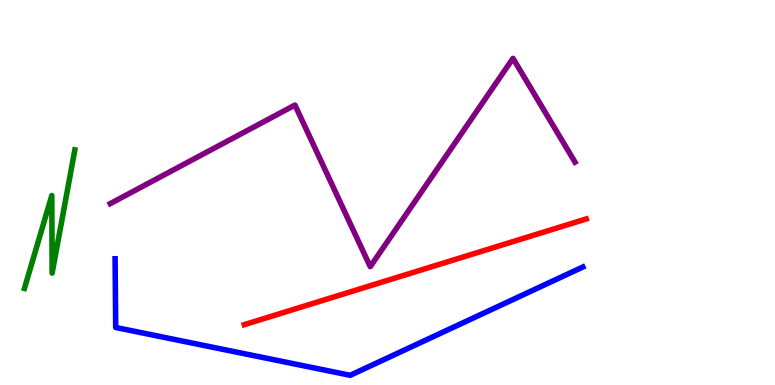[{'lines': ['blue', 'red'], 'intersections': []}, {'lines': ['green', 'red'], 'intersections': []}, {'lines': ['purple', 'red'], 'intersections': []}, {'lines': ['blue', 'green'], 'intersections': []}, {'lines': ['blue', 'purple'], 'intersections': []}, {'lines': ['green', 'purple'], 'intersections': []}]